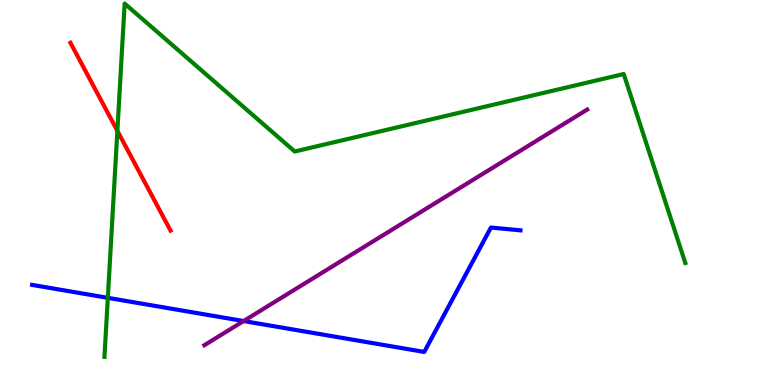[{'lines': ['blue', 'red'], 'intersections': []}, {'lines': ['green', 'red'], 'intersections': [{'x': 1.51, 'y': 6.6}]}, {'lines': ['purple', 'red'], 'intersections': []}, {'lines': ['blue', 'green'], 'intersections': [{'x': 1.39, 'y': 2.26}]}, {'lines': ['blue', 'purple'], 'intersections': [{'x': 3.14, 'y': 1.66}]}, {'lines': ['green', 'purple'], 'intersections': []}]